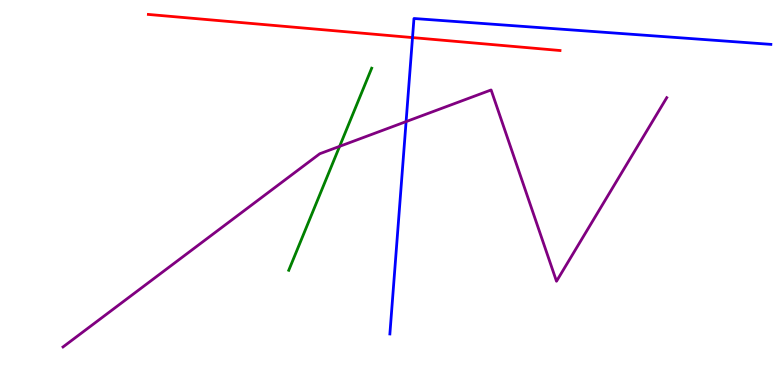[{'lines': ['blue', 'red'], 'intersections': [{'x': 5.32, 'y': 9.02}]}, {'lines': ['green', 'red'], 'intersections': []}, {'lines': ['purple', 'red'], 'intersections': []}, {'lines': ['blue', 'green'], 'intersections': []}, {'lines': ['blue', 'purple'], 'intersections': [{'x': 5.24, 'y': 6.84}]}, {'lines': ['green', 'purple'], 'intersections': [{'x': 4.38, 'y': 6.2}]}]